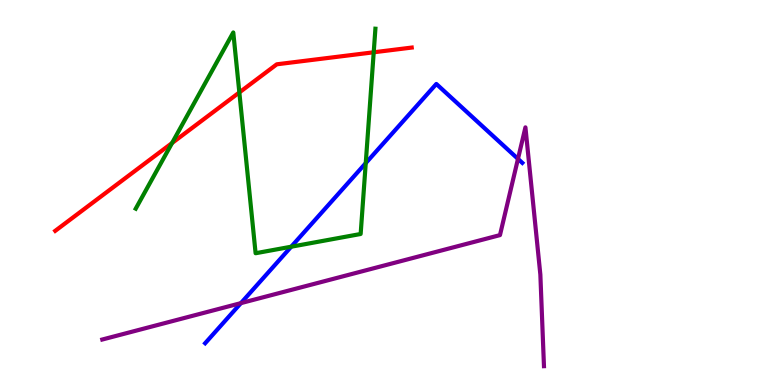[{'lines': ['blue', 'red'], 'intersections': []}, {'lines': ['green', 'red'], 'intersections': [{'x': 2.22, 'y': 6.29}, {'x': 3.09, 'y': 7.6}, {'x': 4.82, 'y': 8.64}]}, {'lines': ['purple', 'red'], 'intersections': []}, {'lines': ['blue', 'green'], 'intersections': [{'x': 3.76, 'y': 3.59}, {'x': 4.72, 'y': 5.76}]}, {'lines': ['blue', 'purple'], 'intersections': [{'x': 3.11, 'y': 2.13}, {'x': 6.68, 'y': 5.87}]}, {'lines': ['green', 'purple'], 'intersections': []}]